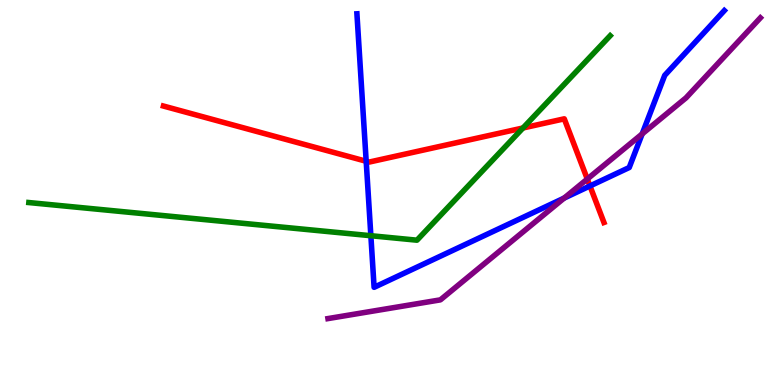[{'lines': ['blue', 'red'], 'intersections': [{'x': 4.72, 'y': 5.81}, {'x': 7.61, 'y': 5.17}]}, {'lines': ['green', 'red'], 'intersections': [{'x': 6.75, 'y': 6.68}]}, {'lines': ['purple', 'red'], 'intersections': [{'x': 7.58, 'y': 5.35}]}, {'lines': ['blue', 'green'], 'intersections': [{'x': 4.79, 'y': 3.88}]}, {'lines': ['blue', 'purple'], 'intersections': [{'x': 7.28, 'y': 4.85}, {'x': 8.29, 'y': 6.52}]}, {'lines': ['green', 'purple'], 'intersections': []}]